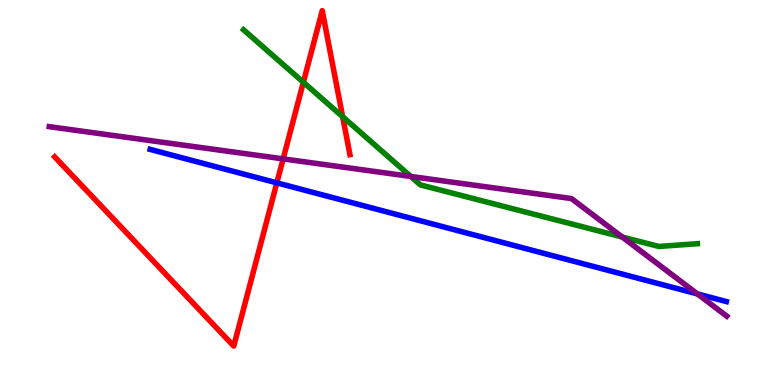[{'lines': ['blue', 'red'], 'intersections': [{'x': 3.57, 'y': 5.25}]}, {'lines': ['green', 'red'], 'intersections': [{'x': 3.91, 'y': 7.86}, {'x': 4.42, 'y': 6.97}]}, {'lines': ['purple', 'red'], 'intersections': [{'x': 3.65, 'y': 5.87}]}, {'lines': ['blue', 'green'], 'intersections': []}, {'lines': ['blue', 'purple'], 'intersections': [{'x': 9.0, 'y': 2.37}]}, {'lines': ['green', 'purple'], 'intersections': [{'x': 5.3, 'y': 5.42}, {'x': 8.03, 'y': 3.84}]}]